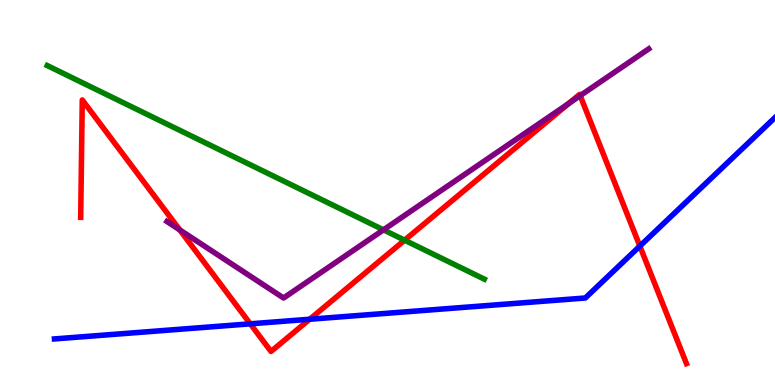[{'lines': ['blue', 'red'], 'intersections': [{'x': 3.23, 'y': 1.59}, {'x': 4.0, 'y': 1.71}, {'x': 8.26, 'y': 3.61}]}, {'lines': ['green', 'red'], 'intersections': [{'x': 5.22, 'y': 3.76}]}, {'lines': ['purple', 'red'], 'intersections': [{'x': 2.32, 'y': 4.03}, {'x': 7.34, 'y': 7.32}, {'x': 7.49, 'y': 7.52}]}, {'lines': ['blue', 'green'], 'intersections': []}, {'lines': ['blue', 'purple'], 'intersections': []}, {'lines': ['green', 'purple'], 'intersections': [{'x': 4.95, 'y': 4.03}]}]